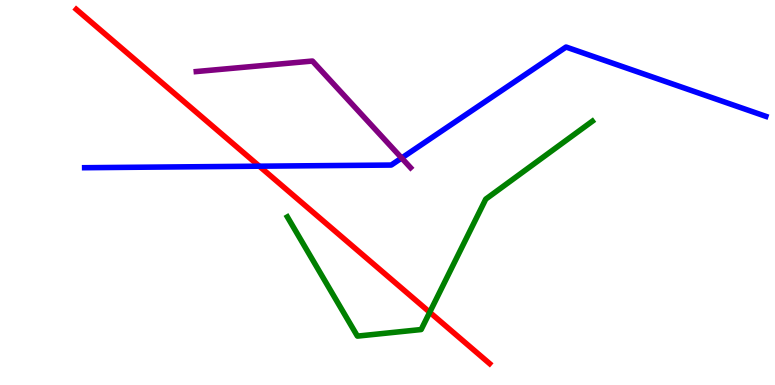[{'lines': ['blue', 'red'], 'intersections': [{'x': 3.35, 'y': 5.68}]}, {'lines': ['green', 'red'], 'intersections': [{'x': 5.54, 'y': 1.89}]}, {'lines': ['purple', 'red'], 'intersections': []}, {'lines': ['blue', 'green'], 'intersections': []}, {'lines': ['blue', 'purple'], 'intersections': [{'x': 5.18, 'y': 5.9}]}, {'lines': ['green', 'purple'], 'intersections': []}]